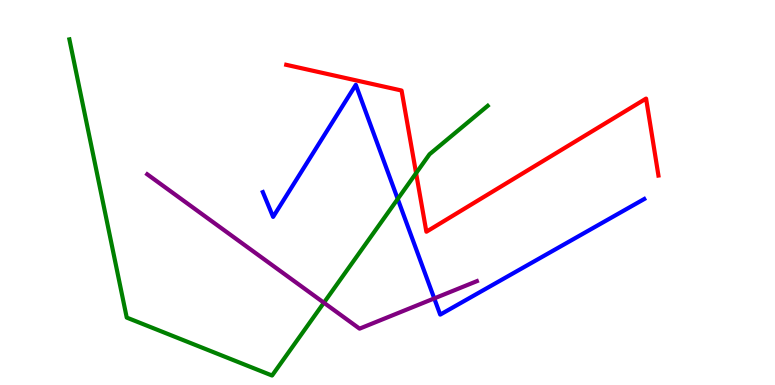[{'lines': ['blue', 'red'], 'intersections': []}, {'lines': ['green', 'red'], 'intersections': [{'x': 5.37, 'y': 5.5}]}, {'lines': ['purple', 'red'], 'intersections': []}, {'lines': ['blue', 'green'], 'intersections': [{'x': 5.13, 'y': 4.83}]}, {'lines': ['blue', 'purple'], 'intersections': [{'x': 5.6, 'y': 2.25}]}, {'lines': ['green', 'purple'], 'intersections': [{'x': 4.18, 'y': 2.14}]}]